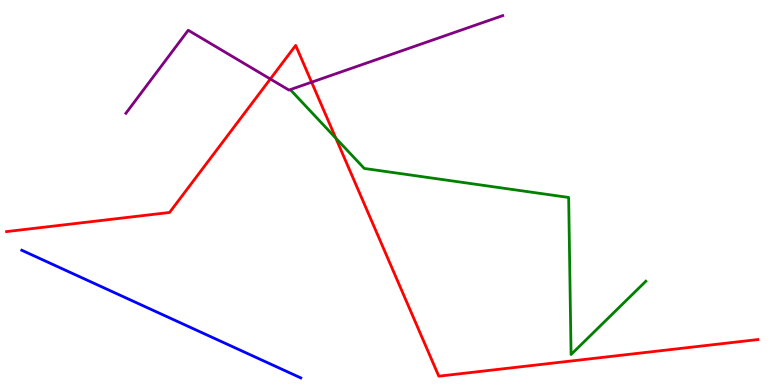[{'lines': ['blue', 'red'], 'intersections': []}, {'lines': ['green', 'red'], 'intersections': [{'x': 4.33, 'y': 6.41}]}, {'lines': ['purple', 'red'], 'intersections': [{'x': 3.49, 'y': 7.95}, {'x': 4.02, 'y': 7.87}]}, {'lines': ['blue', 'green'], 'intersections': []}, {'lines': ['blue', 'purple'], 'intersections': []}, {'lines': ['green', 'purple'], 'intersections': []}]